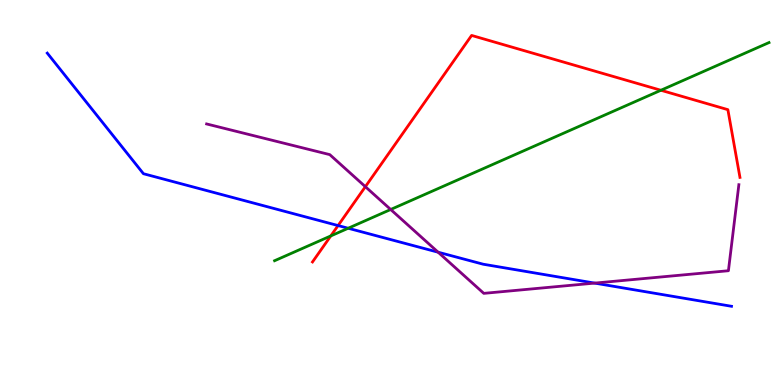[{'lines': ['blue', 'red'], 'intersections': [{'x': 4.36, 'y': 4.14}]}, {'lines': ['green', 'red'], 'intersections': [{'x': 4.27, 'y': 3.87}, {'x': 8.53, 'y': 7.66}]}, {'lines': ['purple', 'red'], 'intersections': [{'x': 4.71, 'y': 5.15}]}, {'lines': ['blue', 'green'], 'intersections': [{'x': 4.49, 'y': 4.07}]}, {'lines': ['blue', 'purple'], 'intersections': [{'x': 5.65, 'y': 3.45}, {'x': 7.67, 'y': 2.65}]}, {'lines': ['green', 'purple'], 'intersections': [{'x': 5.04, 'y': 4.56}]}]